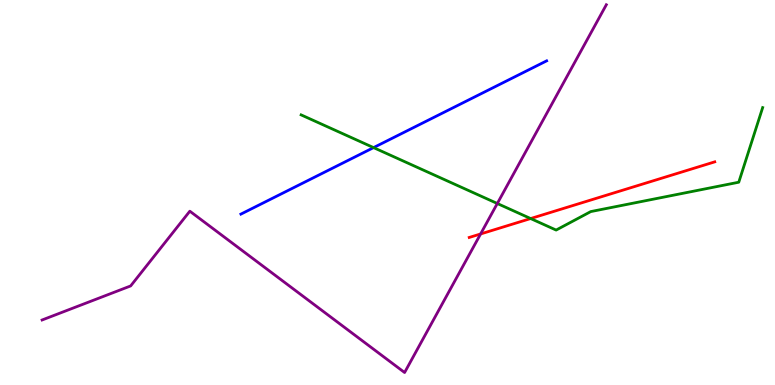[{'lines': ['blue', 'red'], 'intersections': []}, {'lines': ['green', 'red'], 'intersections': [{'x': 6.85, 'y': 4.32}]}, {'lines': ['purple', 'red'], 'intersections': [{'x': 6.2, 'y': 3.92}]}, {'lines': ['blue', 'green'], 'intersections': [{'x': 4.82, 'y': 6.17}]}, {'lines': ['blue', 'purple'], 'intersections': []}, {'lines': ['green', 'purple'], 'intersections': [{'x': 6.42, 'y': 4.71}]}]